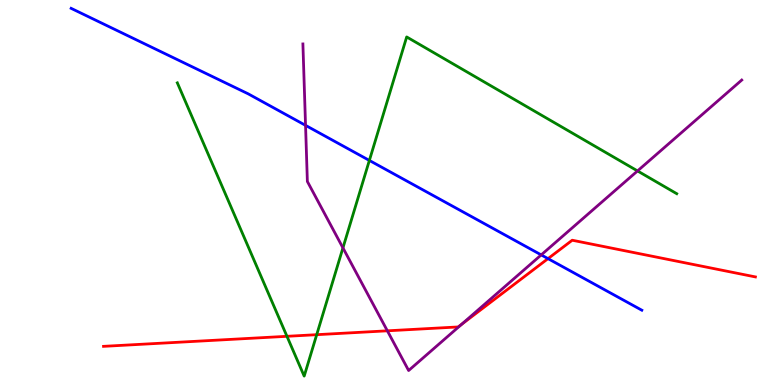[{'lines': ['blue', 'red'], 'intersections': [{'x': 7.07, 'y': 3.28}]}, {'lines': ['green', 'red'], 'intersections': [{'x': 3.7, 'y': 1.26}, {'x': 4.09, 'y': 1.31}]}, {'lines': ['purple', 'red'], 'intersections': [{'x': 5.0, 'y': 1.41}, {'x': 5.96, 'y': 1.58}]}, {'lines': ['blue', 'green'], 'intersections': [{'x': 4.77, 'y': 5.83}]}, {'lines': ['blue', 'purple'], 'intersections': [{'x': 3.94, 'y': 6.74}, {'x': 6.98, 'y': 3.38}]}, {'lines': ['green', 'purple'], 'intersections': [{'x': 4.43, 'y': 3.56}, {'x': 8.23, 'y': 5.56}]}]